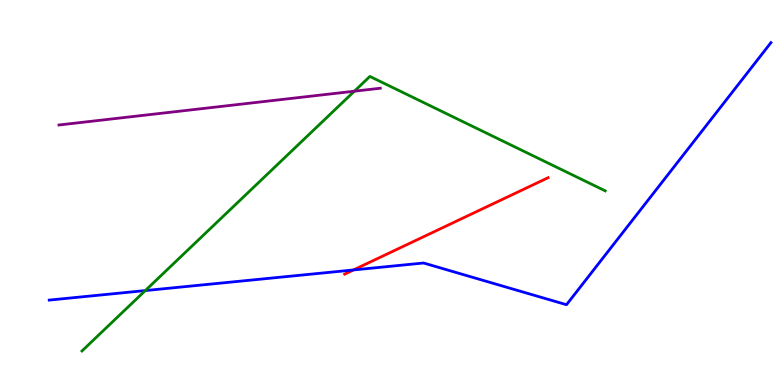[{'lines': ['blue', 'red'], 'intersections': [{'x': 4.56, 'y': 2.99}]}, {'lines': ['green', 'red'], 'intersections': []}, {'lines': ['purple', 'red'], 'intersections': []}, {'lines': ['blue', 'green'], 'intersections': [{'x': 1.87, 'y': 2.45}]}, {'lines': ['blue', 'purple'], 'intersections': []}, {'lines': ['green', 'purple'], 'intersections': [{'x': 4.57, 'y': 7.63}]}]